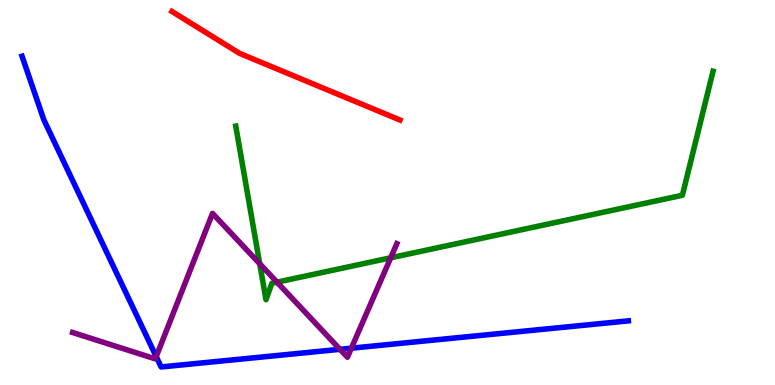[{'lines': ['blue', 'red'], 'intersections': []}, {'lines': ['green', 'red'], 'intersections': []}, {'lines': ['purple', 'red'], 'intersections': []}, {'lines': ['blue', 'green'], 'intersections': []}, {'lines': ['blue', 'purple'], 'intersections': [{'x': 2.02, 'y': 0.738}, {'x': 4.39, 'y': 0.927}, {'x': 4.53, 'y': 0.956}]}, {'lines': ['green', 'purple'], 'intersections': [{'x': 3.35, 'y': 3.15}, {'x': 3.57, 'y': 2.67}, {'x': 5.04, 'y': 3.3}]}]